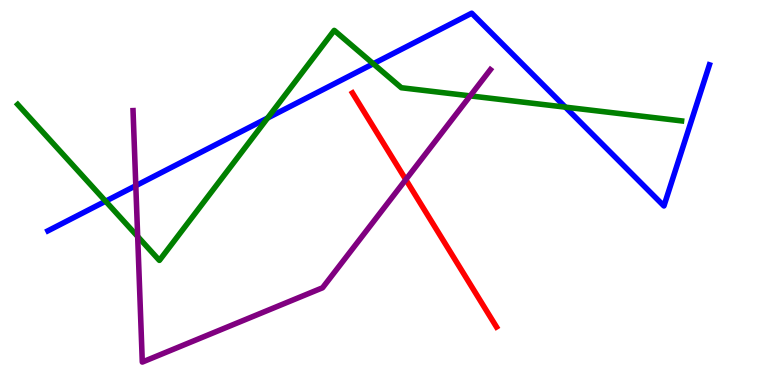[{'lines': ['blue', 'red'], 'intersections': []}, {'lines': ['green', 'red'], 'intersections': []}, {'lines': ['purple', 'red'], 'intersections': [{'x': 5.24, 'y': 5.34}]}, {'lines': ['blue', 'green'], 'intersections': [{'x': 1.36, 'y': 4.77}, {'x': 3.45, 'y': 6.93}, {'x': 4.82, 'y': 8.34}, {'x': 7.3, 'y': 7.22}]}, {'lines': ['blue', 'purple'], 'intersections': [{'x': 1.75, 'y': 5.18}]}, {'lines': ['green', 'purple'], 'intersections': [{'x': 1.78, 'y': 3.86}, {'x': 6.07, 'y': 7.51}]}]